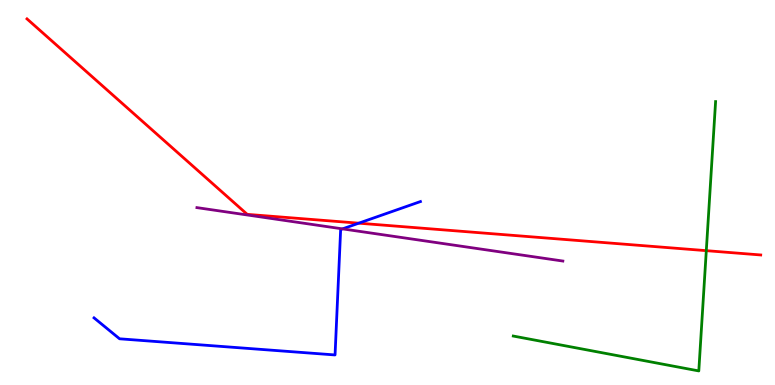[{'lines': ['blue', 'red'], 'intersections': [{'x': 4.63, 'y': 4.2}]}, {'lines': ['green', 'red'], 'intersections': [{'x': 9.11, 'y': 3.49}]}, {'lines': ['purple', 'red'], 'intersections': []}, {'lines': ['blue', 'green'], 'intersections': []}, {'lines': ['blue', 'purple'], 'intersections': [{'x': 4.42, 'y': 4.06}]}, {'lines': ['green', 'purple'], 'intersections': []}]